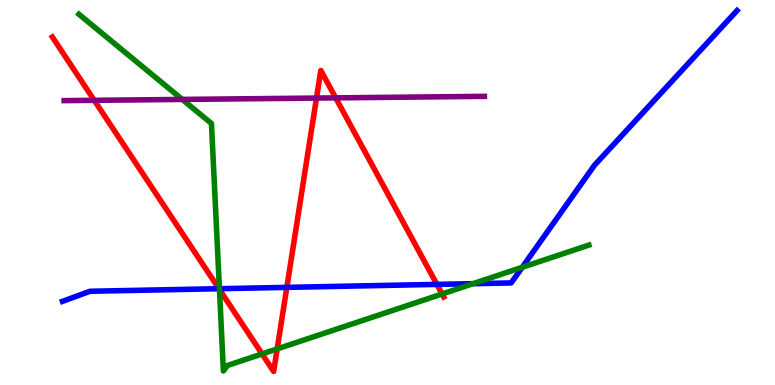[{'lines': ['blue', 'red'], 'intersections': [{'x': 2.82, 'y': 2.5}, {'x': 3.7, 'y': 2.54}, {'x': 5.64, 'y': 2.61}]}, {'lines': ['green', 'red'], 'intersections': [{'x': 2.83, 'y': 2.48}, {'x': 3.38, 'y': 0.807}, {'x': 3.58, 'y': 0.937}, {'x': 5.7, 'y': 2.36}]}, {'lines': ['purple', 'red'], 'intersections': [{'x': 1.22, 'y': 7.39}, {'x': 4.08, 'y': 7.45}, {'x': 4.33, 'y': 7.46}]}, {'lines': ['blue', 'green'], 'intersections': [{'x': 2.83, 'y': 2.5}, {'x': 6.1, 'y': 2.63}, {'x': 6.74, 'y': 3.06}]}, {'lines': ['blue', 'purple'], 'intersections': []}, {'lines': ['green', 'purple'], 'intersections': [{'x': 2.35, 'y': 7.42}]}]